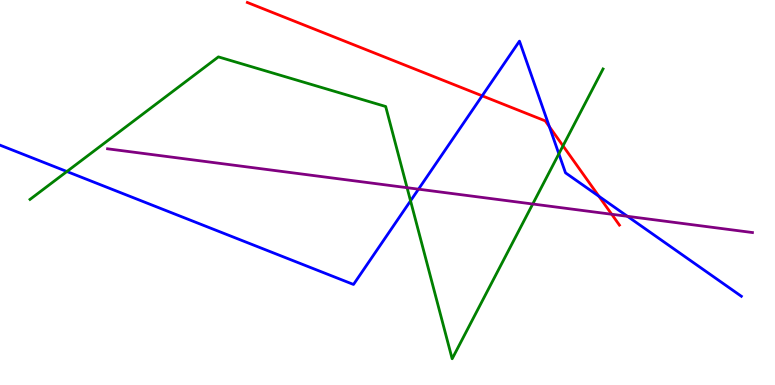[{'lines': ['blue', 'red'], 'intersections': [{'x': 6.22, 'y': 7.51}, {'x': 7.09, 'y': 6.71}, {'x': 7.73, 'y': 4.9}]}, {'lines': ['green', 'red'], 'intersections': [{'x': 7.26, 'y': 6.21}]}, {'lines': ['purple', 'red'], 'intersections': [{'x': 7.89, 'y': 4.43}]}, {'lines': ['blue', 'green'], 'intersections': [{'x': 0.863, 'y': 5.55}, {'x': 5.3, 'y': 4.78}, {'x': 7.21, 'y': 6.0}]}, {'lines': ['blue', 'purple'], 'intersections': [{'x': 5.4, 'y': 5.09}, {'x': 8.1, 'y': 4.38}]}, {'lines': ['green', 'purple'], 'intersections': [{'x': 5.25, 'y': 5.12}, {'x': 6.87, 'y': 4.7}]}]